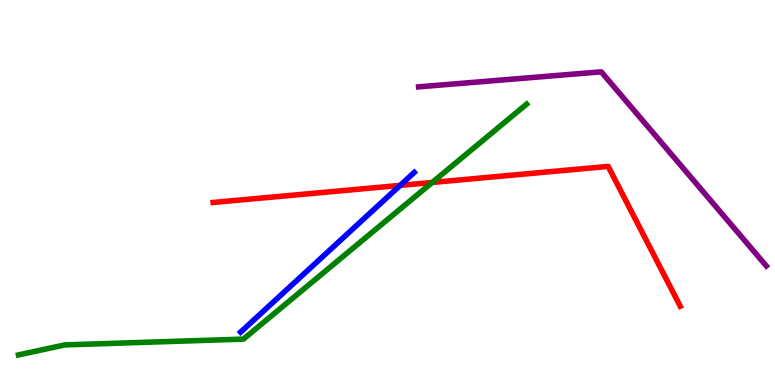[{'lines': ['blue', 'red'], 'intersections': [{'x': 5.16, 'y': 5.18}]}, {'lines': ['green', 'red'], 'intersections': [{'x': 5.58, 'y': 5.26}]}, {'lines': ['purple', 'red'], 'intersections': []}, {'lines': ['blue', 'green'], 'intersections': []}, {'lines': ['blue', 'purple'], 'intersections': []}, {'lines': ['green', 'purple'], 'intersections': []}]